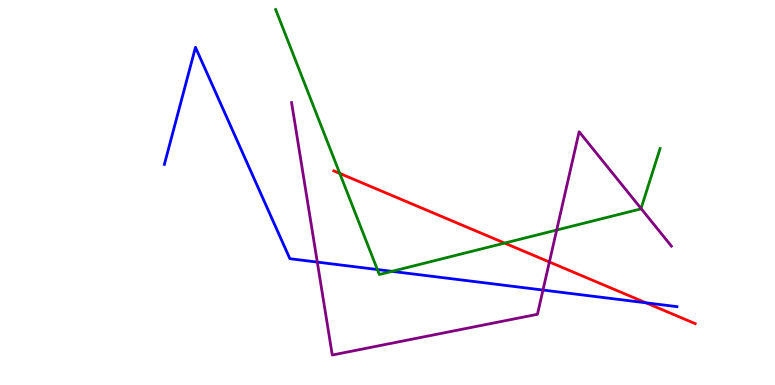[{'lines': ['blue', 'red'], 'intersections': [{'x': 8.33, 'y': 2.13}]}, {'lines': ['green', 'red'], 'intersections': [{'x': 4.38, 'y': 5.5}, {'x': 6.51, 'y': 3.69}]}, {'lines': ['purple', 'red'], 'intersections': [{'x': 7.09, 'y': 3.19}]}, {'lines': ['blue', 'green'], 'intersections': [{'x': 4.87, 'y': 3.0}, {'x': 5.06, 'y': 2.95}]}, {'lines': ['blue', 'purple'], 'intersections': [{'x': 4.09, 'y': 3.19}, {'x': 7.01, 'y': 2.47}]}, {'lines': ['green', 'purple'], 'intersections': [{'x': 7.18, 'y': 4.03}, {'x': 8.27, 'y': 4.58}]}]